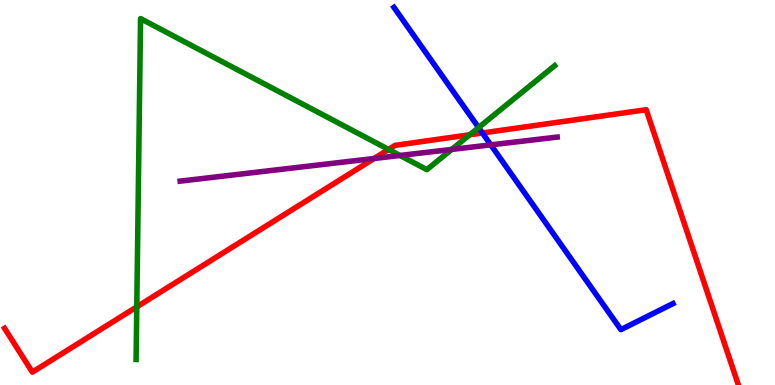[{'lines': ['blue', 'red'], 'intersections': [{'x': 6.22, 'y': 6.55}]}, {'lines': ['green', 'red'], 'intersections': [{'x': 1.76, 'y': 2.03}, {'x': 5.01, 'y': 6.12}, {'x': 6.06, 'y': 6.5}]}, {'lines': ['purple', 'red'], 'intersections': [{'x': 4.83, 'y': 5.88}]}, {'lines': ['blue', 'green'], 'intersections': [{'x': 6.18, 'y': 6.69}]}, {'lines': ['blue', 'purple'], 'intersections': [{'x': 6.33, 'y': 6.24}]}, {'lines': ['green', 'purple'], 'intersections': [{'x': 5.16, 'y': 5.96}, {'x': 5.83, 'y': 6.12}]}]